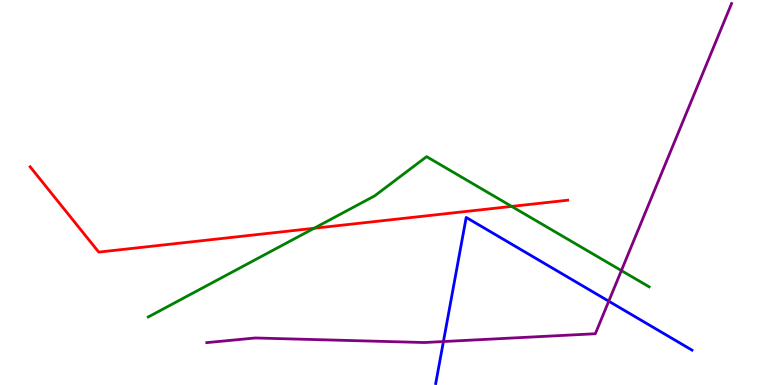[{'lines': ['blue', 'red'], 'intersections': []}, {'lines': ['green', 'red'], 'intersections': [{'x': 4.05, 'y': 4.07}, {'x': 6.6, 'y': 4.64}]}, {'lines': ['purple', 'red'], 'intersections': []}, {'lines': ['blue', 'green'], 'intersections': []}, {'lines': ['blue', 'purple'], 'intersections': [{'x': 5.72, 'y': 1.13}, {'x': 7.85, 'y': 2.18}]}, {'lines': ['green', 'purple'], 'intersections': [{'x': 8.02, 'y': 2.97}]}]